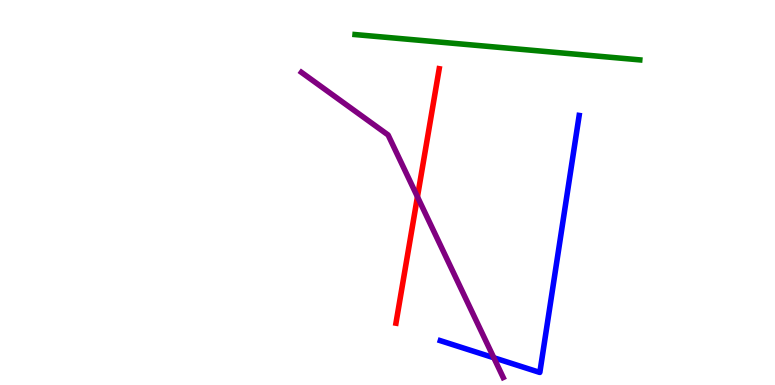[{'lines': ['blue', 'red'], 'intersections': []}, {'lines': ['green', 'red'], 'intersections': []}, {'lines': ['purple', 'red'], 'intersections': [{'x': 5.39, 'y': 4.89}]}, {'lines': ['blue', 'green'], 'intersections': []}, {'lines': ['blue', 'purple'], 'intersections': [{'x': 6.37, 'y': 0.708}]}, {'lines': ['green', 'purple'], 'intersections': []}]